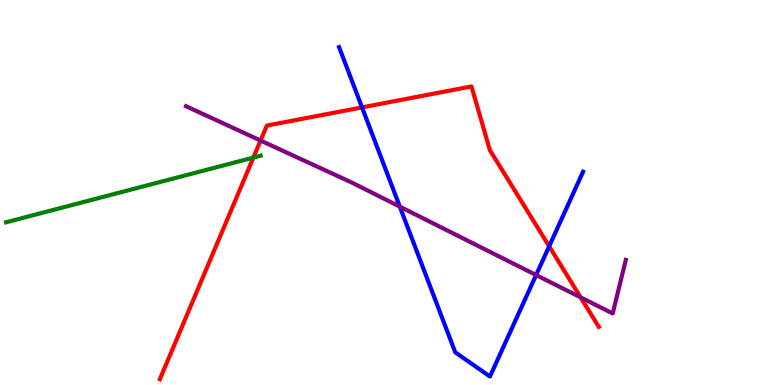[{'lines': ['blue', 'red'], 'intersections': [{'x': 4.67, 'y': 7.21}, {'x': 7.09, 'y': 3.6}]}, {'lines': ['green', 'red'], 'intersections': [{'x': 3.27, 'y': 5.91}]}, {'lines': ['purple', 'red'], 'intersections': [{'x': 3.36, 'y': 6.35}, {'x': 7.49, 'y': 2.28}]}, {'lines': ['blue', 'green'], 'intersections': []}, {'lines': ['blue', 'purple'], 'intersections': [{'x': 5.16, 'y': 4.63}, {'x': 6.92, 'y': 2.86}]}, {'lines': ['green', 'purple'], 'intersections': []}]